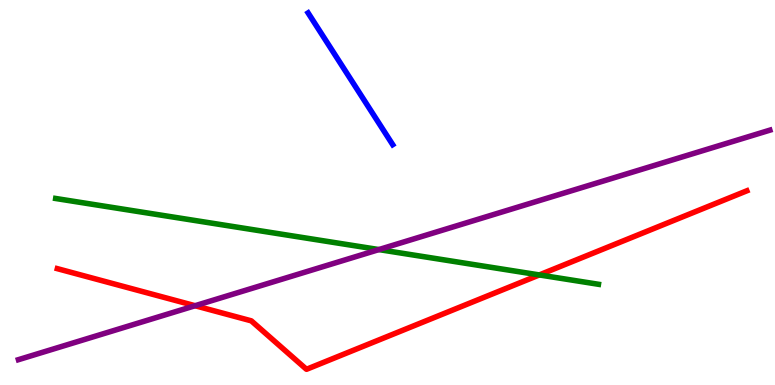[{'lines': ['blue', 'red'], 'intersections': []}, {'lines': ['green', 'red'], 'intersections': [{'x': 6.96, 'y': 2.86}]}, {'lines': ['purple', 'red'], 'intersections': [{'x': 2.52, 'y': 2.06}]}, {'lines': ['blue', 'green'], 'intersections': []}, {'lines': ['blue', 'purple'], 'intersections': []}, {'lines': ['green', 'purple'], 'intersections': [{'x': 4.89, 'y': 3.52}]}]